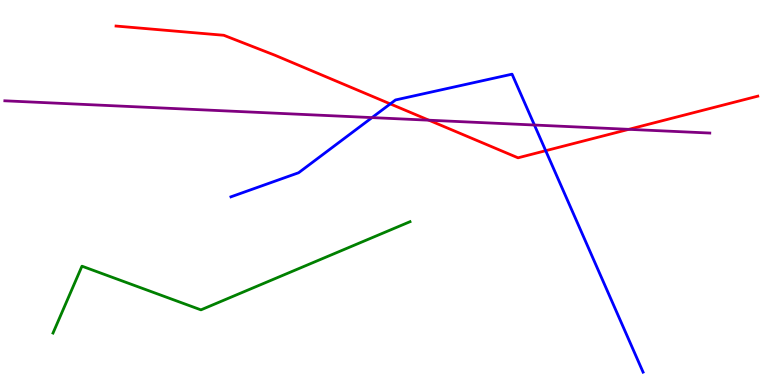[{'lines': ['blue', 'red'], 'intersections': [{'x': 5.04, 'y': 7.3}, {'x': 7.04, 'y': 6.09}]}, {'lines': ['green', 'red'], 'intersections': []}, {'lines': ['purple', 'red'], 'intersections': [{'x': 5.53, 'y': 6.88}, {'x': 8.11, 'y': 6.64}]}, {'lines': ['blue', 'green'], 'intersections': []}, {'lines': ['blue', 'purple'], 'intersections': [{'x': 4.8, 'y': 6.95}, {'x': 6.9, 'y': 6.75}]}, {'lines': ['green', 'purple'], 'intersections': []}]